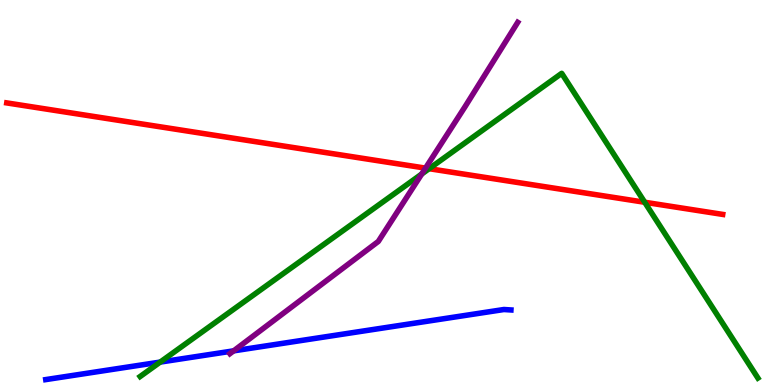[{'lines': ['blue', 'red'], 'intersections': []}, {'lines': ['green', 'red'], 'intersections': [{'x': 5.54, 'y': 5.62}, {'x': 8.32, 'y': 4.75}]}, {'lines': ['purple', 'red'], 'intersections': [{'x': 5.49, 'y': 5.63}]}, {'lines': ['blue', 'green'], 'intersections': [{'x': 2.07, 'y': 0.595}]}, {'lines': ['blue', 'purple'], 'intersections': [{'x': 3.01, 'y': 0.887}]}, {'lines': ['green', 'purple'], 'intersections': [{'x': 5.44, 'y': 5.48}]}]